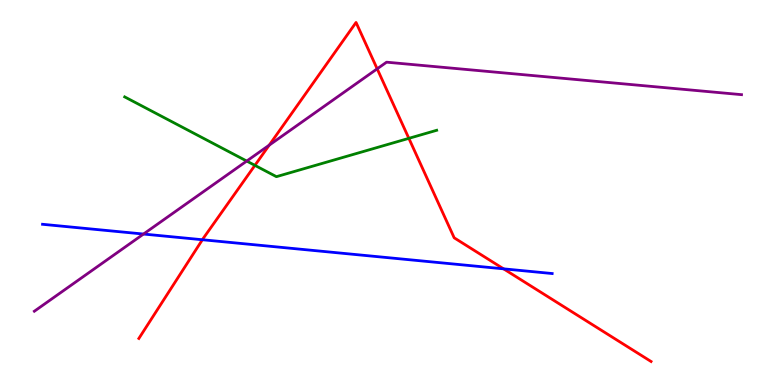[{'lines': ['blue', 'red'], 'intersections': [{'x': 2.61, 'y': 3.77}, {'x': 6.5, 'y': 3.02}]}, {'lines': ['green', 'red'], 'intersections': [{'x': 3.29, 'y': 5.7}, {'x': 5.28, 'y': 6.41}]}, {'lines': ['purple', 'red'], 'intersections': [{'x': 3.47, 'y': 6.23}, {'x': 4.87, 'y': 8.21}]}, {'lines': ['blue', 'green'], 'intersections': []}, {'lines': ['blue', 'purple'], 'intersections': [{'x': 1.85, 'y': 3.92}]}, {'lines': ['green', 'purple'], 'intersections': [{'x': 3.18, 'y': 5.82}]}]